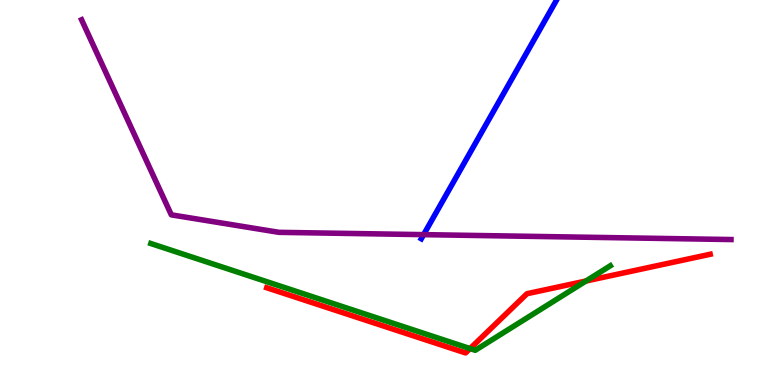[{'lines': ['blue', 'red'], 'intersections': []}, {'lines': ['green', 'red'], 'intersections': [{'x': 6.07, 'y': 0.946}, {'x': 7.56, 'y': 2.7}]}, {'lines': ['purple', 'red'], 'intersections': []}, {'lines': ['blue', 'green'], 'intersections': []}, {'lines': ['blue', 'purple'], 'intersections': [{'x': 5.47, 'y': 3.91}]}, {'lines': ['green', 'purple'], 'intersections': []}]